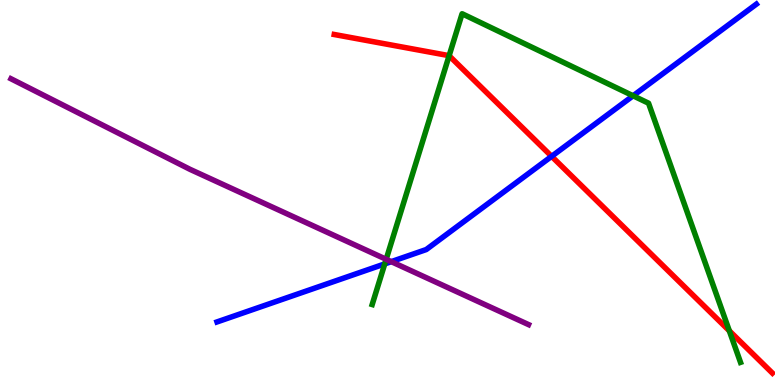[{'lines': ['blue', 'red'], 'intersections': [{'x': 7.12, 'y': 5.94}]}, {'lines': ['green', 'red'], 'intersections': [{'x': 5.8, 'y': 8.55}, {'x': 9.41, 'y': 1.41}]}, {'lines': ['purple', 'red'], 'intersections': []}, {'lines': ['blue', 'green'], 'intersections': [{'x': 4.96, 'y': 3.15}, {'x': 8.17, 'y': 7.51}]}, {'lines': ['blue', 'purple'], 'intersections': [{'x': 5.05, 'y': 3.2}]}, {'lines': ['green', 'purple'], 'intersections': [{'x': 4.98, 'y': 3.26}]}]